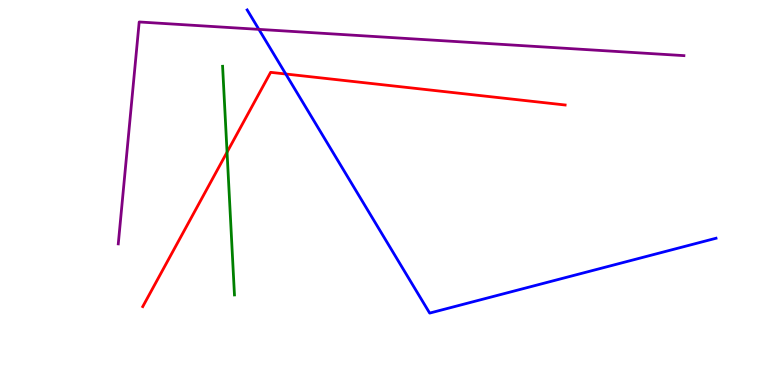[{'lines': ['blue', 'red'], 'intersections': [{'x': 3.69, 'y': 8.08}]}, {'lines': ['green', 'red'], 'intersections': [{'x': 2.93, 'y': 6.05}]}, {'lines': ['purple', 'red'], 'intersections': []}, {'lines': ['blue', 'green'], 'intersections': []}, {'lines': ['blue', 'purple'], 'intersections': [{'x': 3.34, 'y': 9.24}]}, {'lines': ['green', 'purple'], 'intersections': []}]